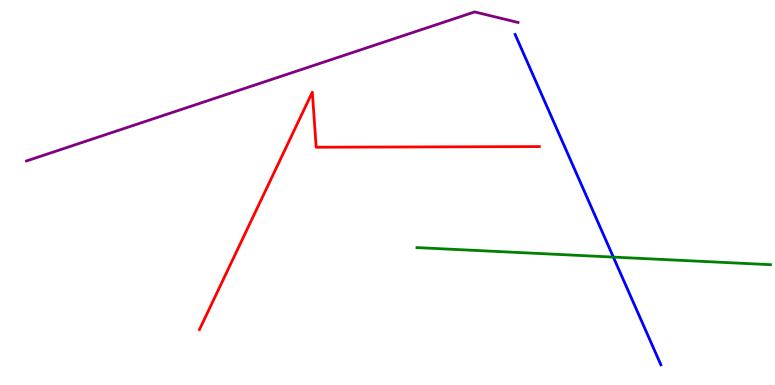[{'lines': ['blue', 'red'], 'intersections': []}, {'lines': ['green', 'red'], 'intersections': []}, {'lines': ['purple', 'red'], 'intersections': []}, {'lines': ['blue', 'green'], 'intersections': [{'x': 7.91, 'y': 3.32}]}, {'lines': ['blue', 'purple'], 'intersections': []}, {'lines': ['green', 'purple'], 'intersections': []}]